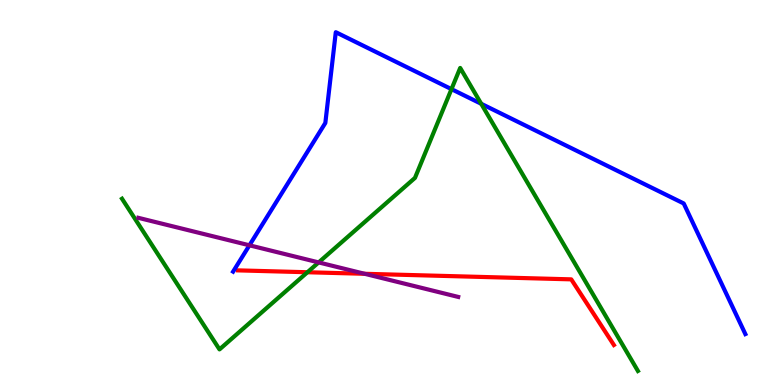[{'lines': ['blue', 'red'], 'intersections': []}, {'lines': ['green', 'red'], 'intersections': [{'x': 3.97, 'y': 2.93}]}, {'lines': ['purple', 'red'], 'intersections': [{'x': 4.71, 'y': 2.89}]}, {'lines': ['blue', 'green'], 'intersections': [{'x': 5.83, 'y': 7.68}, {'x': 6.21, 'y': 7.3}]}, {'lines': ['blue', 'purple'], 'intersections': [{'x': 3.22, 'y': 3.63}]}, {'lines': ['green', 'purple'], 'intersections': [{'x': 4.11, 'y': 3.18}]}]